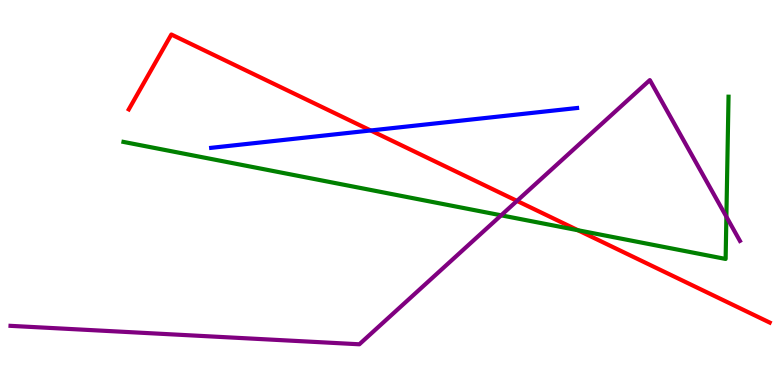[{'lines': ['blue', 'red'], 'intersections': [{'x': 4.78, 'y': 6.61}]}, {'lines': ['green', 'red'], 'intersections': [{'x': 7.46, 'y': 4.02}]}, {'lines': ['purple', 'red'], 'intersections': [{'x': 6.67, 'y': 4.78}]}, {'lines': ['blue', 'green'], 'intersections': []}, {'lines': ['blue', 'purple'], 'intersections': []}, {'lines': ['green', 'purple'], 'intersections': [{'x': 6.47, 'y': 4.41}, {'x': 9.37, 'y': 4.37}]}]